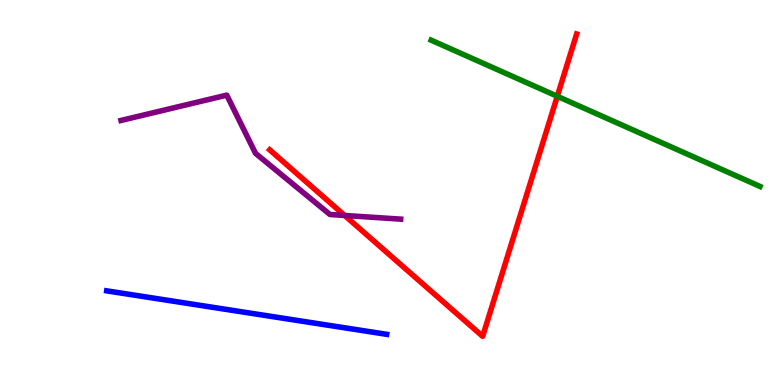[{'lines': ['blue', 'red'], 'intersections': []}, {'lines': ['green', 'red'], 'intersections': [{'x': 7.19, 'y': 7.5}]}, {'lines': ['purple', 'red'], 'intersections': [{'x': 4.45, 'y': 4.4}]}, {'lines': ['blue', 'green'], 'intersections': []}, {'lines': ['blue', 'purple'], 'intersections': []}, {'lines': ['green', 'purple'], 'intersections': []}]